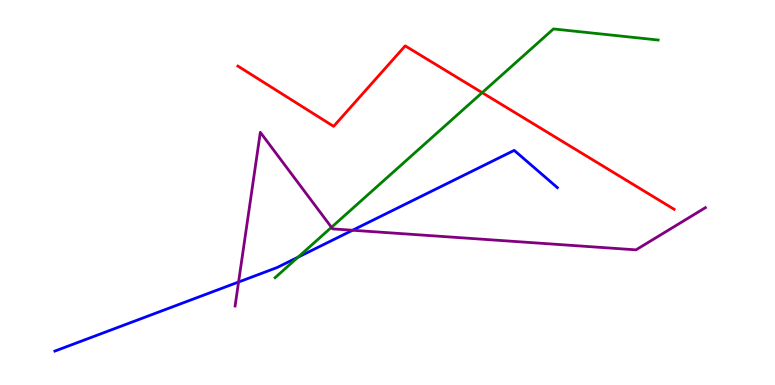[{'lines': ['blue', 'red'], 'intersections': []}, {'lines': ['green', 'red'], 'intersections': [{'x': 6.22, 'y': 7.59}]}, {'lines': ['purple', 'red'], 'intersections': []}, {'lines': ['blue', 'green'], 'intersections': [{'x': 3.85, 'y': 3.32}]}, {'lines': ['blue', 'purple'], 'intersections': [{'x': 3.08, 'y': 2.67}, {'x': 4.55, 'y': 4.02}]}, {'lines': ['green', 'purple'], 'intersections': [{'x': 4.28, 'y': 4.1}]}]